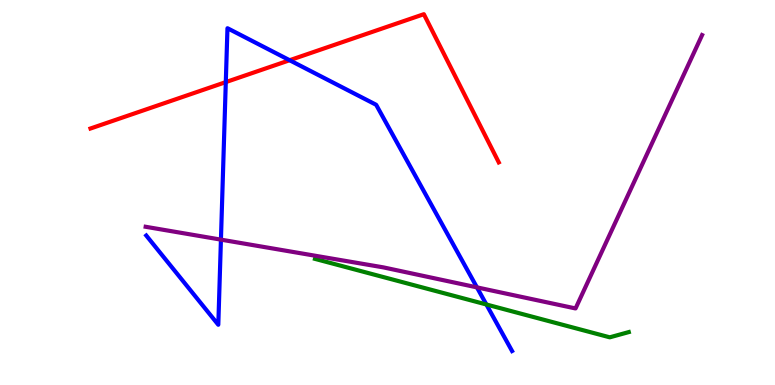[{'lines': ['blue', 'red'], 'intersections': [{'x': 2.91, 'y': 7.87}, {'x': 3.74, 'y': 8.44}]}, {'lines': ['green', 'red'], 'intersections': []}, {'lines': ['purple', 'red'], 'intersections': []}, {'lines': ['blue', 'green'], 'intersections': [{'x': 6.28, 'y': 2.09}]}, {'lines': ['blue', 'purple'], 'intersections': [{'x': 2.85, 'y': 3.78}, {'x': 6.15, 'y': 2.54}]}, {'lines': ['green', 'purple'], 'intersections': []}]